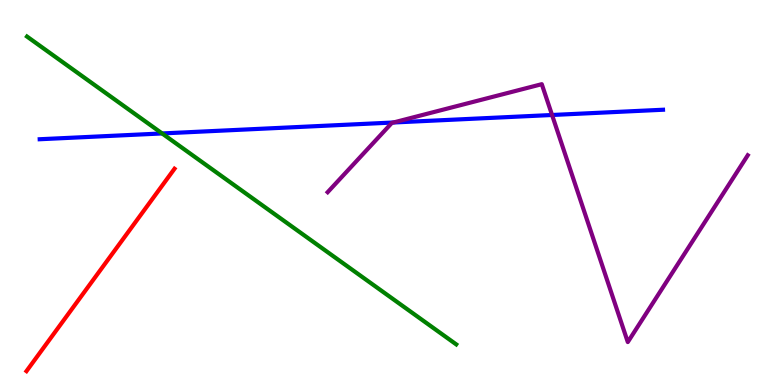[{'lines': ['blue', 'red'], 'intersections': []}, {'lines': ['green', 'red'], 'intersections': []}, {'lines': ['purple', 'red'], 'intersections': []}, {'lines': ['blue', 'green'], 'intersections': [{'x': 2.09, 'y': 6.53}]}, {'lines': ['blue', 'purple'], 'intersections': [{'x': 5.08, 'y': 6.82}, {'x': 7.12, 'y': 7.01}]}, {'lines': ['green', 'purple'], 'intersections': []}]